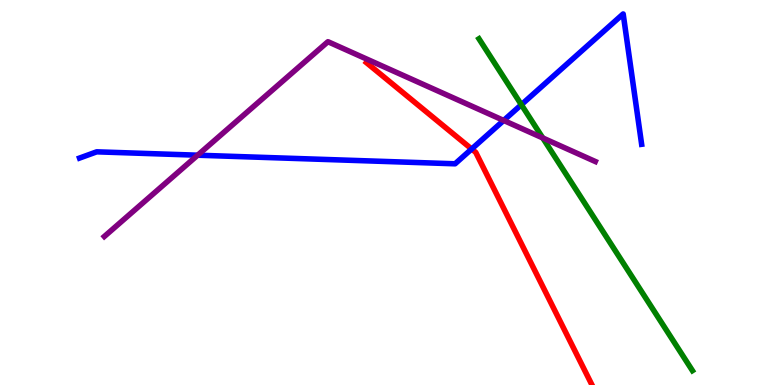[{'lines': ['blue', 'red'], 'intersections': [{'x': 6.09, 'y': 6.13}]}, {'lines': ['green', 'red'], 'intersections': []}, {'lines': ['purple', 'red'], 'intersections': []}, {'lines': ['blue', 'green'], 'intersections': [{'x': 6.73, 'y': 7.28}]}, {'lines': ['blue', 'purple'], 'intersections': [{'x': 2.55, 'y': 5.97}, {'x': 6.5, 'y': 6.87}]}, {'lines': ['green', 'purple'], 'intersections': [{'x': 7.0, 'y': 6.42}]}]